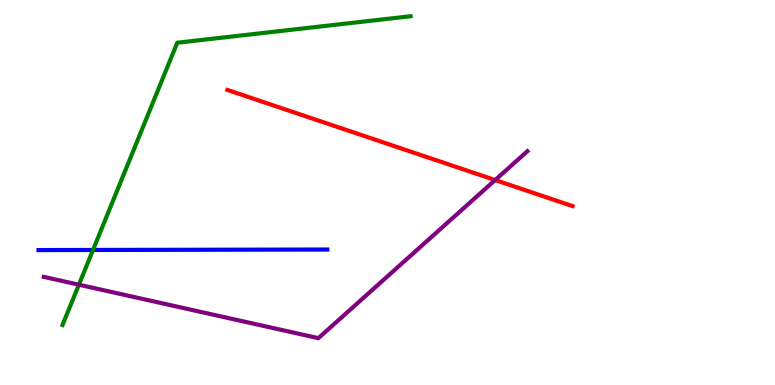[{'lines': ['blue', 'red'], 'intersections': []}, {'lines': ['green', 'red'], 'intersections': []}, {'lines': ['purple', 'red'], 'intersections': [{'x': 6.39, 'y': 5.32}]}, {'lines': ['blue', 'green'], 'intersections': [{'x': 1.2, 'y': 3.51}]}, {'lines': ['blue', 'purple'], 'intersections': []}, {'lines': ['green', 'purple'], 'intersections': [{'x': 1.02, 'y': 2.61}]}]